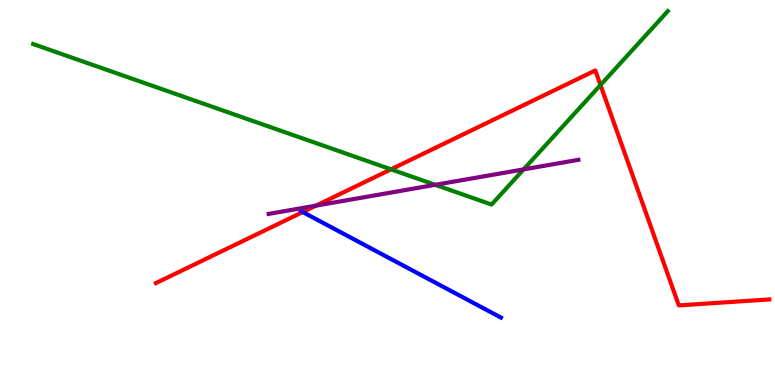[{'lines': ['blue', 'red'], 'intersections': [{'x': 3.91, 'y': 4.49}]}, {'lines': ['green', 'red'], 'intersections': [{'x': 5.05, 'y': 5.6}, {'x': 7.75, 'y': 7.79}]}, {'lines': ['purple', 'red'], 'intersections': [{'x': 4.08, 'y': 4.66}]}, {'lines': ['blue', 'green'], 'intersections': []}, {'lines': ['blue', 'purple'], 'intersections': []}, {'lines': ['green', 'purple'], 'intersections': [{'x': 5.62, 'y': 5.2}, {'x': 6.76, 'y': 5.6}]}]